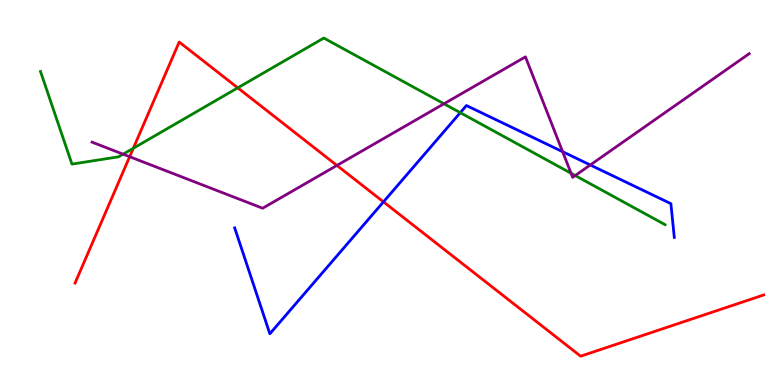[{'lines': ['blue', 'red'], 'intersections': [{'x': 4.95, 'y': 4.76}]}, {'lines': ['green', 'red'], 'intersections': [{'x': 1.72, 'y': 6.15}, {'x': 3.07, 'y': 7.72}]}, {'lines': ['purple', 'red'], 'intersections': [{'x': 1.67, 'y': 5.93}, {'x': 4.35, 'y': 5.7}]}, {'lines': ['blue', 'green'], 'intersections': [{'x': 5.94, 'y': 7.07}]}, {'lines': ['blue', 'purple'], 'intersections': [{'x': 7.26, 'y': 6.06}, {'x': 7.62, 'y': 5.71}]}, {'lines': ['green', 'purple'], 'intersections': [{'x': 1.59, 'y': 6.0}, {'x': 5.73, 'y': 7.3}, {'x': 7.37, 'y': 5.5}, {'x': 7.42, 'y': 5.44}]}]